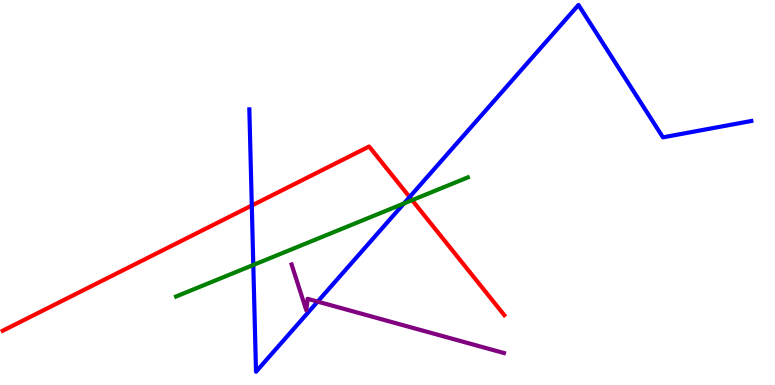[{'lines': ['blue', 'red'], 'intersections': [{'x': 3.25, 'y': 4.66}, {'x': 5.29, 'y': 4.88}]}, {'lines': ['green', 'red'], 'intersections': [{'x': 5.32, 'y': 4.8}]}, {'lines': ['purple', 'red'], 'intersections': []}, {'lines': ['blue', 'green'], 'intersections': [{'x': 3.27, 'y': 3.12}, {'x': 5.21, 'y': 4.71}]}, {'lines': ['blue', 'purple'], 'intersections': [{'x': 4.1, 'y': 2.17}]}, {'lines': ['green', 'purple'], 'intersections': []}]